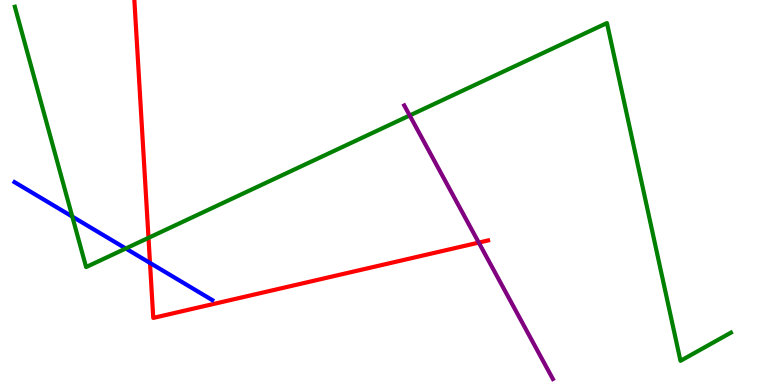[{'lines': ['blue', 'red'], 'intersections': [{'x': 1.94, 'y': 3.17}]}, {'lines': ['green', 'red'], 'intersections': [{'x': 1.92, 'y': 3.82}]}, {'lines': ['purple', 'red'], 'intersections': [{'x': 6.18, 'y': 3.7}]}, {'lines': ['blue', 'green'], 'intersections': [{'x': 0.933, 'y': 4.37}, {'x': 1.62, 'y': 3.55}]}, {'lines': ['blue', 'purple'], 'intersections': []}, {'lines': ['green', 'purple'], 'intersections': [{'x': 5.29, 'y': 7.0}]}]